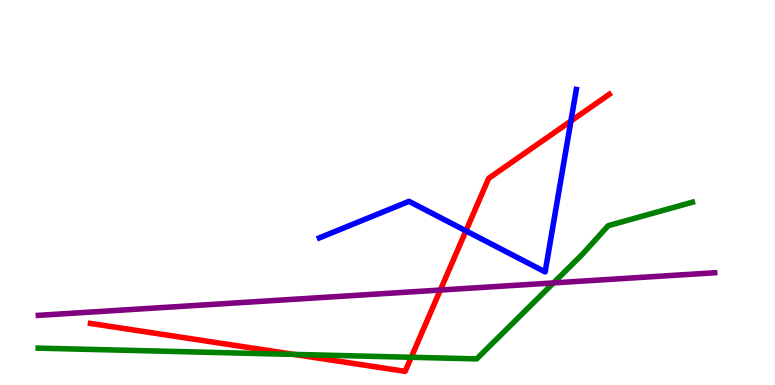[{'lines': ['blue', 'red'], 'intersections': [{'x': 6.01, 'y': 4.0}, {'x': 7.37, 'y': 6.86}]}, {'lines': ['green', 'red'], 'intersections': [{'x': 3.79, 'y': 0.795}, {'x': 5.31, 'y': 0.72}]}, {'lines': ['purple', 'red'], 'intersections': [{'x': 5.68, 'y': 2.47}]}, {'lines': ['blue', 'green'], 'intersections': []}, {'lines': ['blue', 'purple'], 'intersections': []}, {'lines': ['green', 'purple'], 'intersections': [{'x': 7.14, 'y': 2.65}]}]